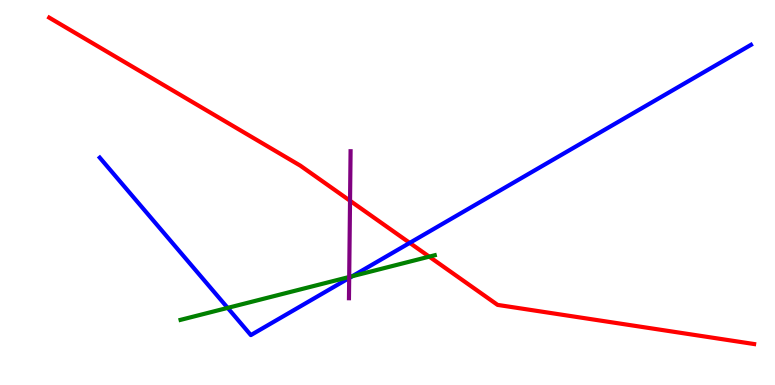[{'lines': ['blue', 'red'], 'intersections': [{'x': 5.29, 'y': 3.69}]}, {'lines': ['green', 'red'], 'intersections': [{'x': 5.54, 'y': 3.33}]}, {'lines': ['purple', 'red'], 'intersections': [{'x': 4.52, 'y': 4.79}]}, {'lines': ['blue', 'green'], 'intersections': [{'x': 2.94, 'y': 2.0}, {'x': 4.55, 'y': 2.83}]}, {'lines': ['blue', 'purple'], 'intersections': [{'x': 4.51, 'y': 2.78}]}, {'lines': ['green', 'purple'], 'intersections': [{'x': 4.51, 'y': 2.81}]}]